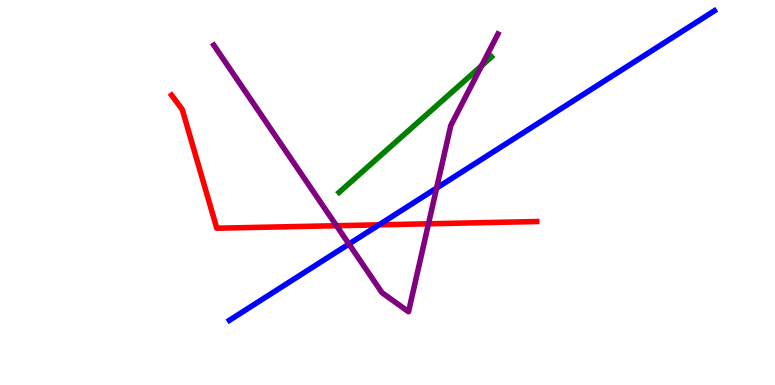[{'lines': ['blue', 'red'], 'intersections': [{'x': 4.89, 'y': 4.16}]}, {'lines': ['green', 'red'], 'intersections': []}, {'lines': ['purple', 'red'], 'intersections': [{'x': 4.34, 'y': 4.14}, {'x': 5.53, 'y': 4.19}]}, {'lines': ['blue', 'green'], 'intersections': []}, {'lines': ['blue', 'purple'], 'intersections': [{'x': 4.5, 'y': 3.66}, {'x': 5.63, 'y': 5.11}]}, {'lines': ['green', 'purple'], 'intersections': [{'x': 6.21, 'y': 8.29}]}]